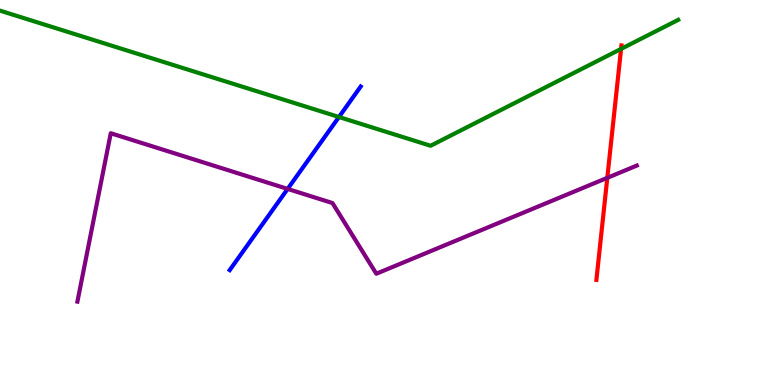[{'lines': ['blue', 'red'], 'intersections': []}, {'lines': ['green', 'red'], 'intersections': [{'x': 8.01, 'y': 8.73}]}, {'lines': ['purple', 'red'], 'intersections': [{'x': 7.84, 'y': 5.38}]}, {'lines': ['blue', 'green'], 'intersections': [{'x': 4.37, 'y': 6.96}]}, {'lines': ['blue', 'purple'], 'intersections': [{'x': 3.71, 'y': 5.09}]}, {'lines': ['green', 'purple'], 'intersections': []}]